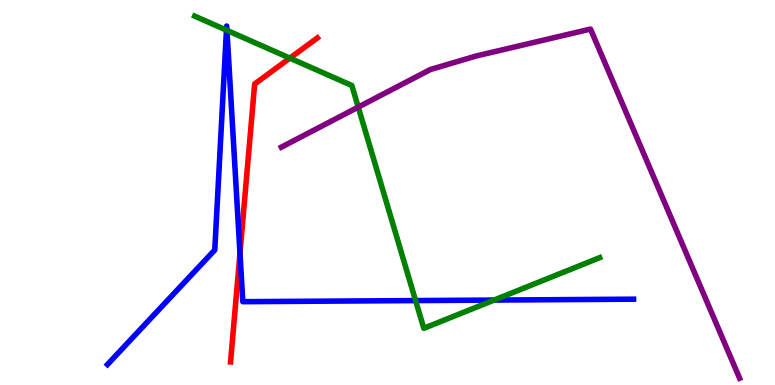[{'lines': ['blue', 'red'], 'intersections': [{'x': 3.1, 'y': 3.42}]}, {'lines': ['green', 'red'], 'intersections': [{'x': 3.74, 'y': 8.49}]}, {'lines': ['purple', 'red'], 'intersections': []}, {'lines': ['blue', 'green'], 'intersections': [{'x': 2.92, 'y': 9.22}, {'x': 2.93, 'y': 9.21}, {'x': 5.36, 'y': 2.19}, {'x': 6.38, 'y': 2.21}]}, {'lines': ['blue', 'purple'], 'intersections': []}, {'lines': ['green', 'purple'], 'intersections': [{'x': 4.62, 'y': 7.22}]}]